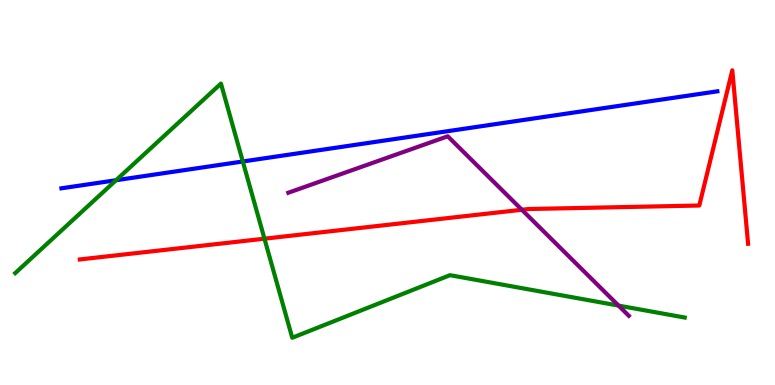[{'lines': ['blue', 'red'], 'intersections': []}, {'lines': ['green', 'red'], 'intersections': [{'x': 3.41, 'y': 3.8}]}, {'lines': ['purple', 'red'], 'intersections': [{'x': 6.73, 'y': 4.55}]}, {'lines': ['blue', 'green'], 'intersections': [{'x': 1.5, 'y': 5.32}, {'x': 3.13, 'y': 5.81}]}, {'lines': ['blue', 'purple'], 'intersections': []}, {'lines': ['green', 'purple'], 'intersections': [{'x': 7.98, 'y': 2.06}]}]